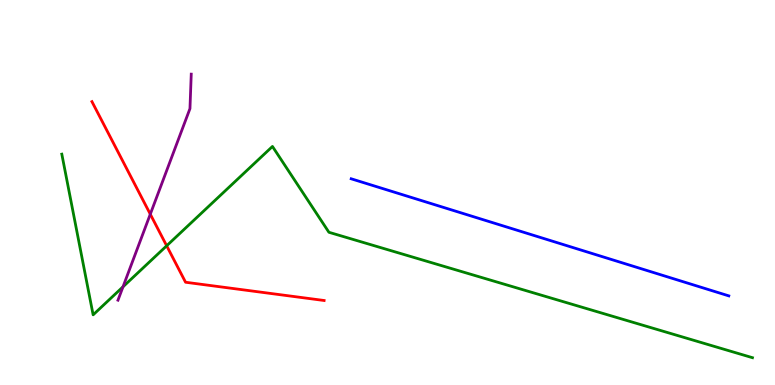[{'lines': ['blue', 'red'], 'intersections': []}, {'lines': ['green', 'red'], 'intersections': [{'x': 2.15, 'y': 3.62}]}, {'lines': ['purple', 'red'], 'intersections': [{'x': 1.94, 'y': 4.44}]}, {'lines': ['blue', 'green'], 'intersections': []}, {'lines': ['blue', 'purple'], 'intersections': []}, {'lines': ['green', 'purple'], 'intersections': [{'x': 1.59, 'y': 2.55}]}]